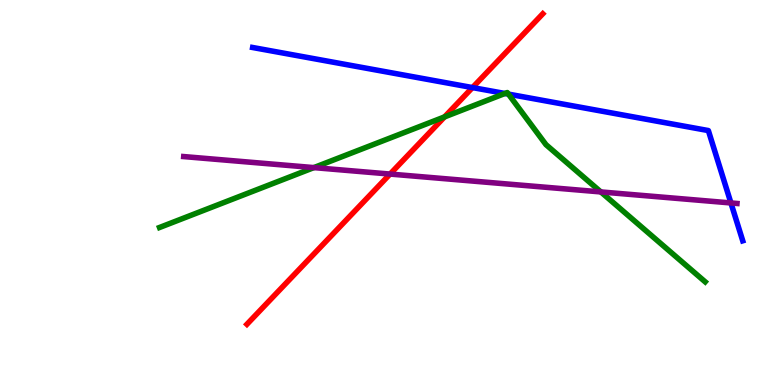[{'lines': ['blue', 'red'], 'intersections': [{'x': 6.1, 'y': 7.73}]}, {'lines': ['green', 'red'], 'intersections': [{'x': 5.74, 'y': 6.96}]}, {'lines': ['purple', 'red'], 'intersections': [{'x': 5.03, 'y': 5.48}]}, {'lines': ['blue', 'green'], 'intersections': [{'x': 6.51, 'y': 7.57}, {'x': 6.56, 'y': 7.56}]}, {'lines': ['blue', 'purple'], 'intersections': [{'x': 9.43, 'y': 4.73}]}, {'lines': ['green', 'purple'], 'intersections': [{'x': 4.05, 'y': 5.65}, {'x': 7.75, 'y': 5.01}]}]